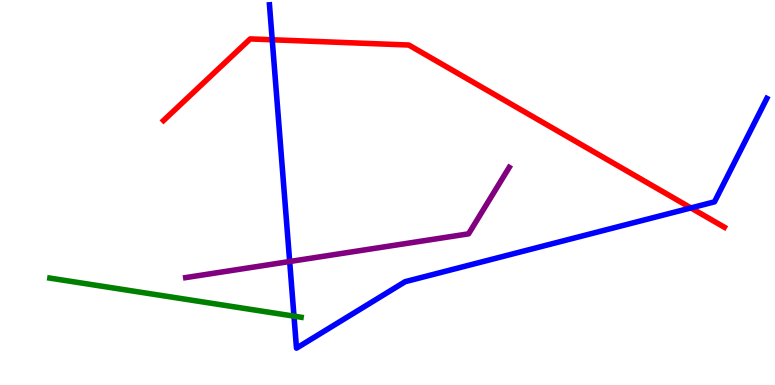[{'lines': ['blue', 'red'], 'intersections': [{'x': 3.51, 'y': 8.97}, {'x': 8.92, 'y': 4.6}]}, {'lines': ['green', 'red'], 'intersections': []}, {'lines': ['purple', 'red'], 'intersections': []}, {'lines': ['blue', 'green'], 'intersections': [{'x': 3.79, 'y': 1.79}]}, {'lines': ['blue', 'purple'], 'intersections': [{'x': 3.74, 'y': 3.21}]}, {'lines': ['green', 'purple'], 'intersections': []}]